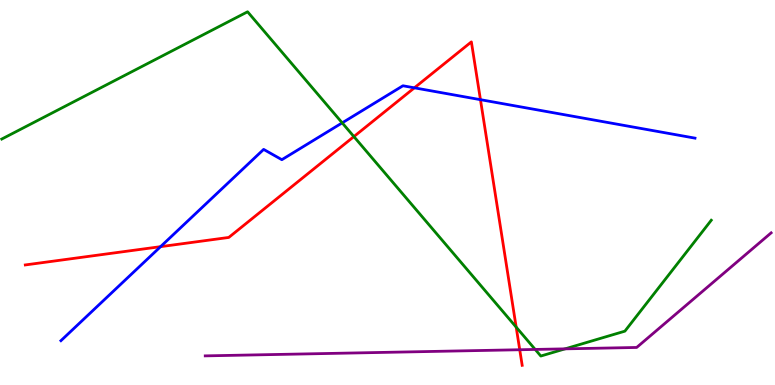[{'lines': ['blue', 'red'], 'intersections': [{'x': 2.07, 'y': 3.59}, {'x': 5.35, 'y': 7.72}, {'x': 6.2, 'y': 7.41}]}, {'lines': ['green', 'red'], 'intersections': [{'x': 4.57, 'y': 6.45}, {'x': 6.66, 'y': 1.5}]}, {'lines': ['purple', 'red'], 'intersections': [{'x': 6.71, 'y': 0.916}]}, {'lines': ['blue', 'green'], 'intersections': [{'x': 4.42, 'y': 6.81}]}, {'lines': ['blue', 'purple'], 'intersections': []}, {'lines': ['green', 'purple'], 'intersections': [{'x': 6.91, 'y': 0.924}, {'x': 7.29, 'y': 0.939}]}]